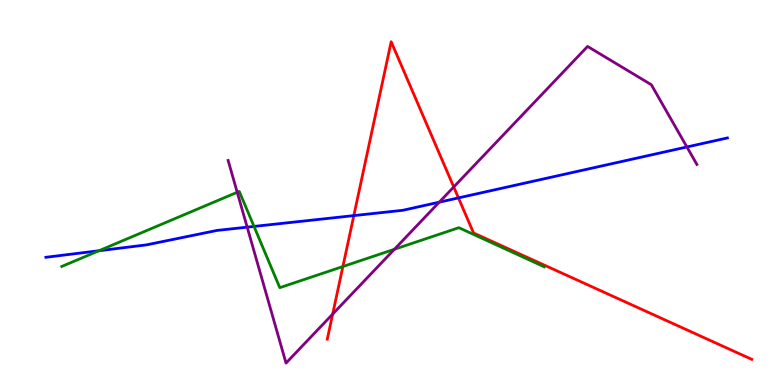[{'lines': ['blue', 'red'], 'intersections': [{'x': 4.57, 'y': 4.4}, {'x': 5.92, 'y': 4.86}]}, {'lines': ['green', 'red'], 'intersections': [{'x': 4.42, 'y': 3.08}]}, {'lines': ['purple', 'red'], 'intersections': [{'x': 4.29, 'y': 1.84}, {'x': 5.85, 'y': 5.14}]}, {'lines': ['blue', 'green'], 'intersections': [{'x': 1.28, 'y': 3.49}, {'x': 3.28, 'y': 4.12}]}, {'lines': ['blue', 'purple'], 'intersections': [{'x': 3.19, 'y': 4.1}, {'x': 5.67, 'y': 4.75}, {'x': 8.86, 'y': 6.18}]}, {'lines': ['green', 'purple'], 'intersections': [{'x': 3.06, 'y': 5.01}, {'x': 5.09, 'y': 3.53}]}]